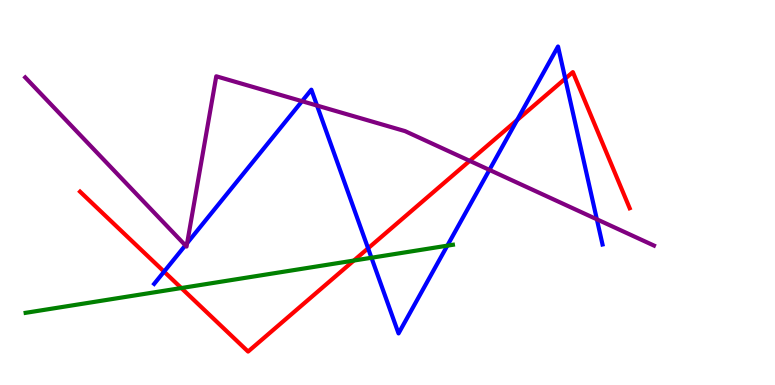[{'lines': ['blue', 'red'], 'intersections': [{'x': 2.12, 'y': 2.94}, {'x': 4.75, 'y': 3.55}, {'x': 6.67, 'y': 6.88}, {'x': 7.29, 'y': 7.96}]}, {'lines': ['green', 'red'], 'intersections': [{'x': 2.34, 'y': 2.52}, {'x': 4.57, 'y': 3.23}]}, {'lines': ['purple', 'red'], 'intersections': [{'x': 6.06, 'y': 5.82}]}, {'lines': ['blue', 'green'], 'intersections': [{'x': 4.79, 'y': 3.31}, {'x': 5.77, 'y': 3.62}]}, {'lines': ['blue', 'purple'], 'intersections': [{'x': 2.39, 'y': 3.63}, {'x': 2.41, 'y': 3.69}, {'x': 3.9, 'y': 7.37}, {'x': 4.09, 'y': 7.26}, {'x': 6.32, 'y': 5.59}, {'x': 7.7, 'y': 4.3}]}, {'lines': ['green', 'purple'], 'intersections': []}]